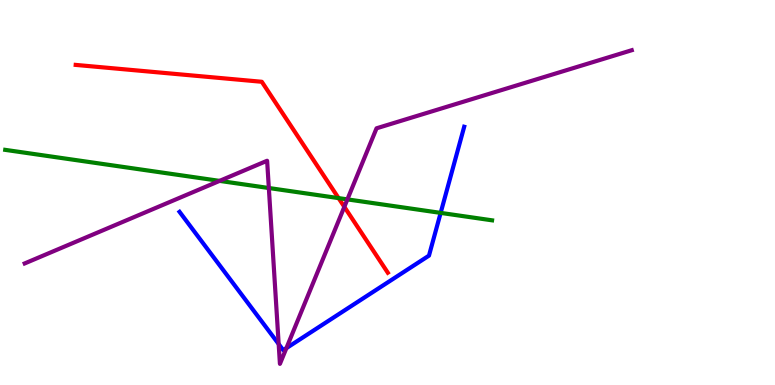[{'lines': ['blue', 'red'], 'intersections': []}, {'lines': ['green', 'red'], 'intersections': [{'x': 4.37, 'y': 4.85}]}, {'lines': ['purple', 'red'], 'intersections': [{'x': 4.44, 'y': 4.63}]}, {'lines': ['blue', 'green'], 'intersections': [{'x': 5.69, 'y': 4.47}]}, {'lines': ['blue', 'purple'], 'intersections': [{'x': 3.6, 'y': 1.06}, {'x': 3.7, 'y': 0.957}]}, {'lines': ['green', 'purple'], 'intersections': [{'x': 2.83, 'y': 5.3}, {'x': 3.47, 'y': 5.12}, {'x': 4.48, 'y': 4.82}]}]